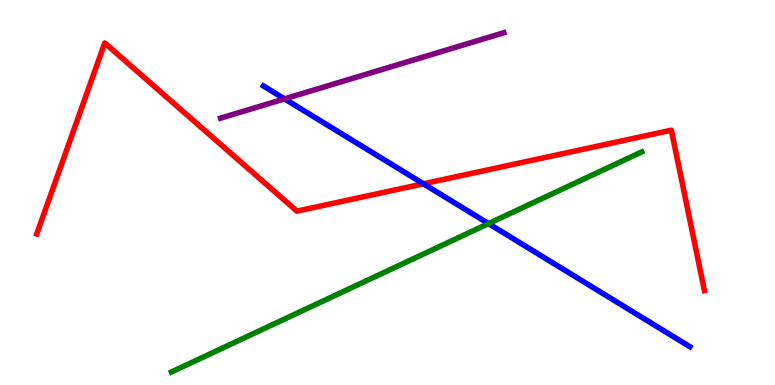[{'lines': ['blue', 'red'], 'intersections': [{'x': 5.46, 'y': 5.23}]}, {'lines': ['green', 'red'], 'intersections': []}, {'lines': ['purple', 'red'], 'intersections': []}, {'lines': ['blue', 'green'], 'intersections': [{'x': 6.3, 'y': 4.19}]}, {'lines': ['blue', 'purple'], 'intersections': [{'x': 3.67, 'y': 7.43}]}, {'lines': ['green', 'purple'], 'intersections': []}]